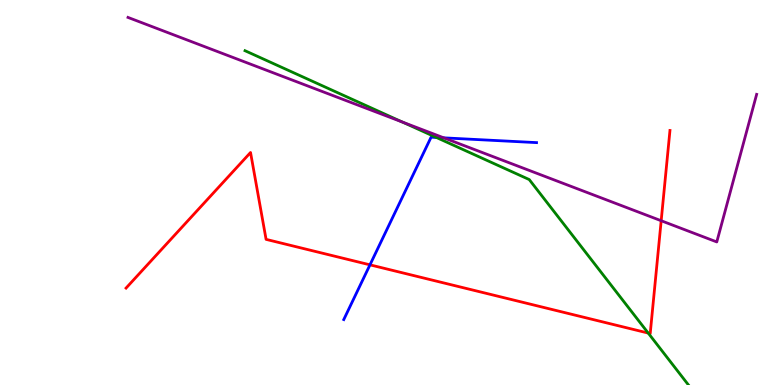[{'lines': ['blue', 'red'], 'intersections': [{'x': 4.77, 'y': 3.12}]}, {'lines': ['green', 'red'], 'intersections': [{'x': 8.36, 'y': 1.35}]}, {'lines': ['purple', 'red'], 'intersections': [{'x': 8.53, 'y': 4.27}]}, {'lines': ['blue', 'green'], 'intersections': [{'x': 5.63, 'y': 6.43}]}, {'lines': ['blue', 'purple'], 'intersections': [{'x': 5.73, 'y': 6.42}]}, {'lines': ['green', 'purple'], 'intersections': [{'x': 5.19, 'y': 6.83}]}]